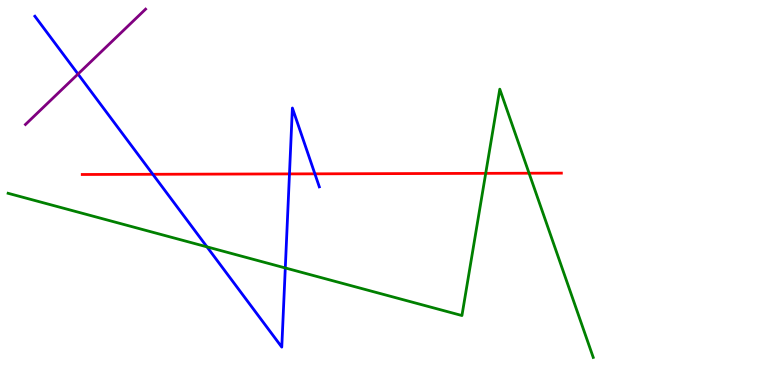[{'lines': ['blue', 'red'], 'intersections': [{'x': 1.97, 'y': 5.47}, {'x': 3.74, 'y': 5.48}, {'x': 4.06, 'y': 5.48}]}, {'lines': ['green', 'red'], 'intersections': [{'x': 6.27, 'y': 5.5}, {'x': 6.83, 'y': 5.5}]}, {'lines': ['purple', 'red'], 'intersections': []}, {'lines': ['blue', 'green'], 'intersections': [{'x': 2.67, 'y': 3.59}, {'x': 3.68, 'y': 3.04}]}, {'lines': ['blue', 'purple'], 'intersections': [{'x': 1.01, 'y': 8.08}]}, {'lines': ['green', 'purple'], 'intersections': []}]